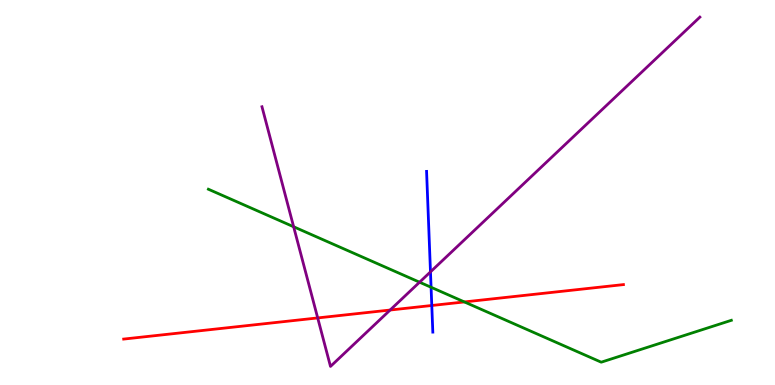[{'lines': ['blue', 'red'], 'intersections': [{'x': 5.57, 'y': 2.07}]}, {'lines': ['green', 'red'], 'intersections': [{'x': 5.99, 'y': 2.16}]}, {'lines': ['purple', 'red'], 'intersections': [{'x': 4.1, 'y': 1.74}, {'x': 5.03, 'y': 1.95}]}, {'lines': ['blue', 'green'], 'intersections': [{'x': 5.56, 'y': 2.54}]}, {'lines': ['blue', 'purple'], 'intersections': [{'x': 5.55, 'y': 2.94}]}, {'lines': ['green', 'purple'], 'intersections': [{'x': 3.79, 'y': 4.11}, {'x': 5.41, 'y': 2.67}]}]